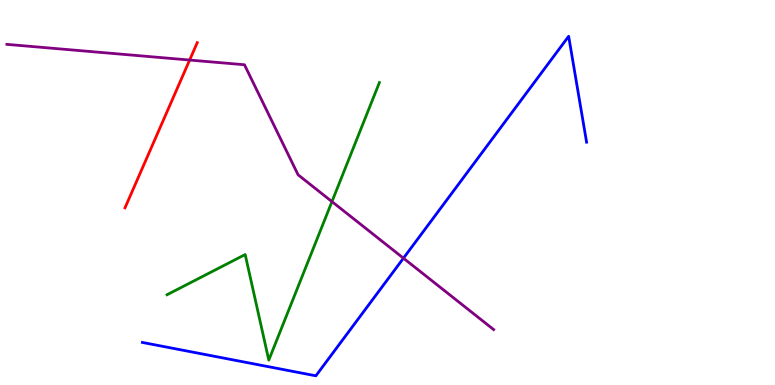[{'lines': ['blue', 'red'], 'intersections': []}, {'lines': ['green', 'red'], 'intersections': []}, {'lines': ['purple', 'red'], 'intersections': [{'x': 2.45, 'y': 8.44}]}, {'lines': ['blue', 'green'], 'intersections': []}, {'lines': ['blue', 'purple'], 'intersections': [{'x': 5.21, 'y': 3.29}]}, {'lines': ['green', 'purple'], 'intersections': [{'x': 4.28, 'y': 4.76}]}]